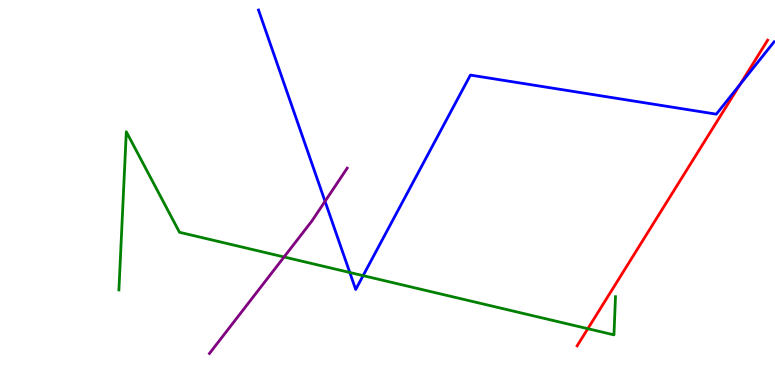[{'lines': ['blue', 'red'], 'intersections': [{'x': 9.55, 'y': 7.81}]}, {'lines': ['green', 'red'], 'intersections': [{'x': 7.58, 'y': 1.46}]}, {'lines': ['purple', 'red'], 'intersections': []}, {'lines': ['blue', 'green'], 'intersections': [{'x': 4.51, 'y': 2.92}, {'x': 4.69, 'y': 2.84}]}, {'lines': ['blue', 'purple'], 'intersections': [{'x': 4.19, 'y': 4.77}]}, {'lines': ['green', 'purple'], 'intersections': [{'x': 3.67, 'y': 3.33}]}]